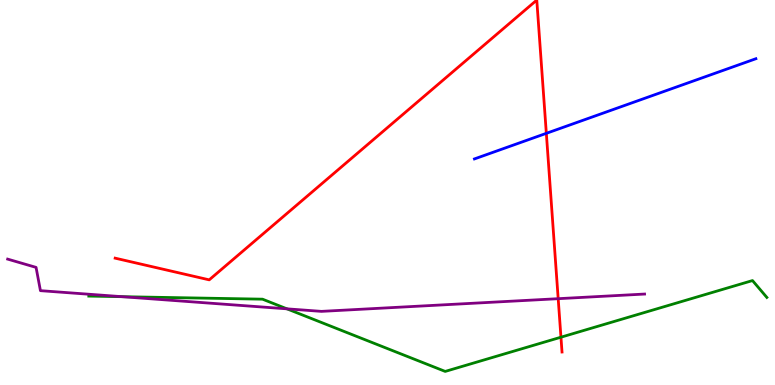[{'lines': ['blue', 'red'], 'intersections': [{'x': 7.05, 'y': 6.54}]}, {'lines': ['green', 'red'], 'intersections': [{'x': 7.24, 'y': 1.24}]}, {'lines': ['purple', 'red'], 'intersections': [{'x': 7.2, 'y': 2.24}]}, {'lines': ['blue', 'green'], 'intersections': []}, {'lines': ['blue', 'purple'], 'intersections': []}, {'lines': ['green', 'purple'], 'intersections': [{'x': 1.58, 'y': 2.29}, {'x': 3.7, 'y': 1.98}]}]